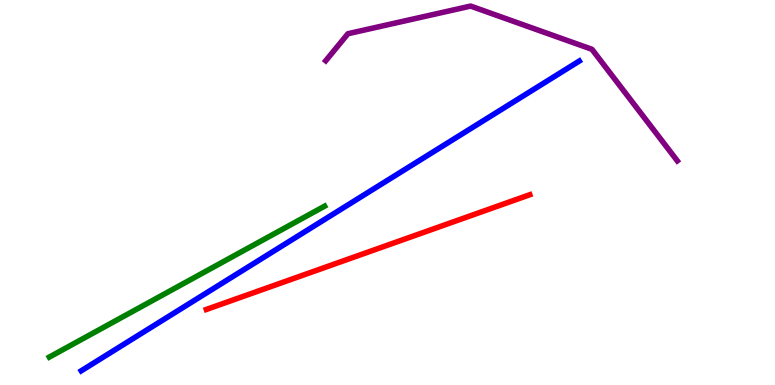[{'lines': ['blue', 'red'], 'intersections': []}, {'lines': ['green', 'red'], 'intersections': []}, {'lines': ['purple', 'red'], 'intersections': []}, {'lines': ['blue', 'green'], 'intersections': []}, {'lines': ['blue', 'purple'], 'intersections': []}, {'lines': ['green', 'purple'], 'intersections': []}]